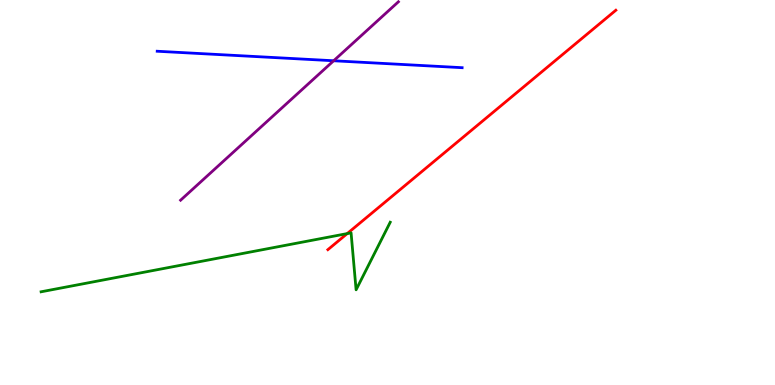[{'lines': ['blue', 'red'], 'intersections': []}, {'lines': ['green', 'red'], 'intersections': [{'x': 4.48, 'y': 3.93}]}, {'lines': ['purple', 'red'], 'intersections': []}, {'lines': ['blue', 'green'], 'intersections': []}, {'lines': ['blue', 'purple'], 'intersections': [{'x': 4.31, 'y': 8.42}]}, {'lines': ['green', 'purple'], 'intersections': []}]